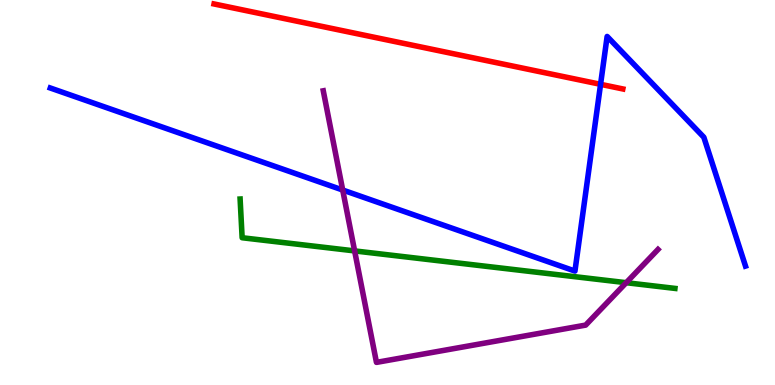[{'lines': ['blue', 'red'], 'intersections': [{'x': 7.75, 'y': 7.81}]}, {'lines': ['green', 'red'], 'intersections': []}, {'lines': ['purple', 'red'], 'intersections': []}, {'lines': ['blue', 'green'], 'intersections': []}, {'lines': ['blue', 'purple'], 'intersections': [{'x': 4.42, 'y': 5.06}]}, {'lines': ['green', 'purple'], 'intersections': [{'x': 4.58, 'y': 3.48}, {'x': 8.08, 'y': 2.66}]}]